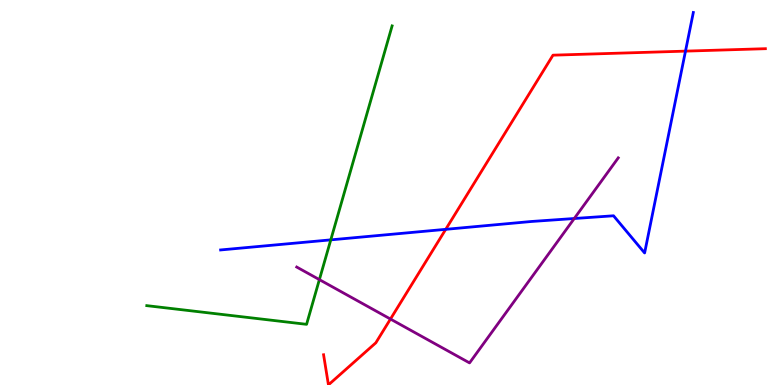[{'lines': ['blue', 'red'], 'intersections': [{'x': 5.75, 'y': 4.04}, {'x': 8.85, 'y': 8.67}]}, {'lines': ['green', 'red'], 'intersections': []}, {'lines': ['purple', 'red'], 'intersections': [{'x': 5.04, 'y': 1.71}]}, {'lines': ['blue', 'green'], 'intersections': [{'x': 4.27, 'y': 3.77}]}, {'lines': ['blue', 'purple'], 'intersections': [{'x': 7.41, 'y': 4.32}]}, {'lines': ['green', 'purple'], 'intersections': [{'x': 4.12, 'y': 2.74}]}]